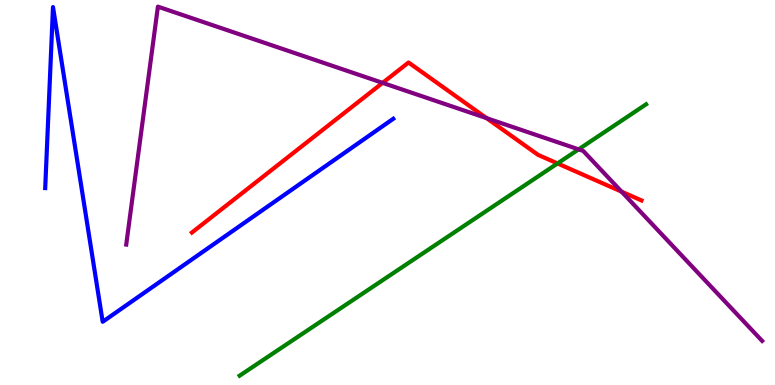[{'lines': ['blue', 'red'], 'intersections': []}, {'lines': ['green', 'red'], 'intersections': [{'x': 7.19, 'y': 5.75}]}, {'lines': ['purple', 'red'], 'intersections': [{'x': 4.94, 'y': 7.85}, {'x': 6.28, 'y': 6.93}, {'x': 8.02, 'y': 5.02}]}, {'lines': ['blue', 'green'], 'intersections': []}, {'lines': ['blue', 'purple'], 'intersections': []}, {'lines': ['green', 'purple'], 'intersections': [{'x': 7.47, 'y': 6.12}]}]